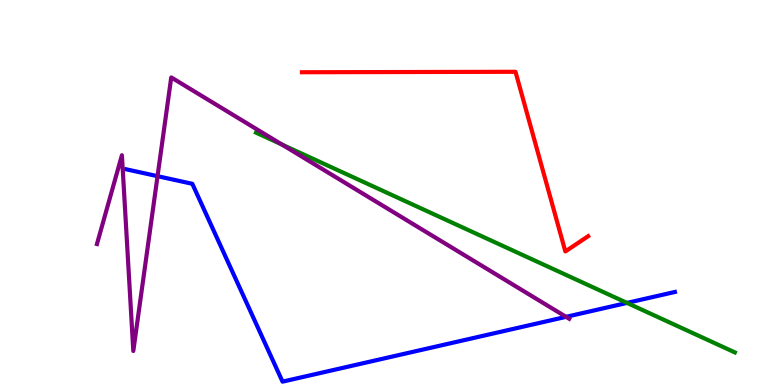[{'lines': ['blue', 'red'], 'intersections': []}, {'lines': ['green', 'red'], 'intersections': []}, {'lines': ['purple', 'red'], 'intersections': []}, {'lines': ['blue', 'green'], 'intersections': [{'x': 8.09, 'y': 2.13}]}, {'lines': ['blue', 'purple'], 'intersections': [{'x': 2.03, 'y': 5.42}, {'x': 7.3, 'y': 1.77}]}, {'lines': ['green', 'purple'], 'intersections': [{'x': 3.64, 'y': 6.25}]}]